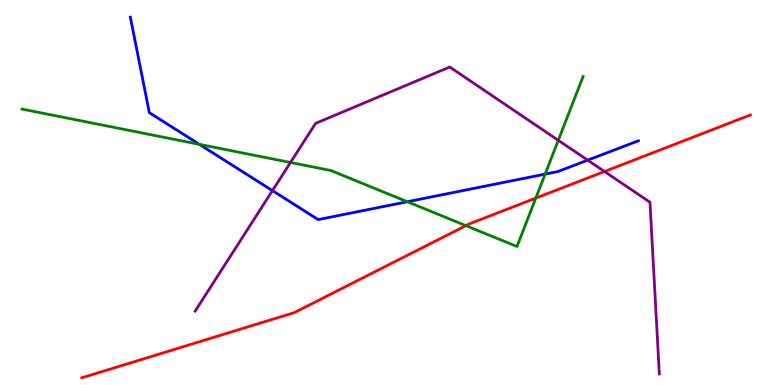[{'lines': ['blue', 'red'], 'intersections': []}, {'lines': ['green', 'red'], 'intersections': [{'x': 6.01, 'y': 4.14}, {'x': 6.91, 'y': 4.85}]}, {'lines': ['purple', 'red'], 'intersections': [{'x': 7.8, 'y': 5.55}]}, {'lines': ['blue', 'green'], 'intersections': [{'x': 2.57, 'y': 6.25}, {'x': 5.26, 'y': 4.76}, {'x': 7.03, 'y': 5.48}]}, {'lines': ['blue', 'purple'], 'intersections': [{'x': 3.52, 'y': 5.05}, {'x': 7.58, 'y': 5.84}]}, {'lines': ['green', 'purple'], 'intersections': [{'x': 3.75, 'y': 5.78}, {'x': 7.2, 'y': 6.36}]}]